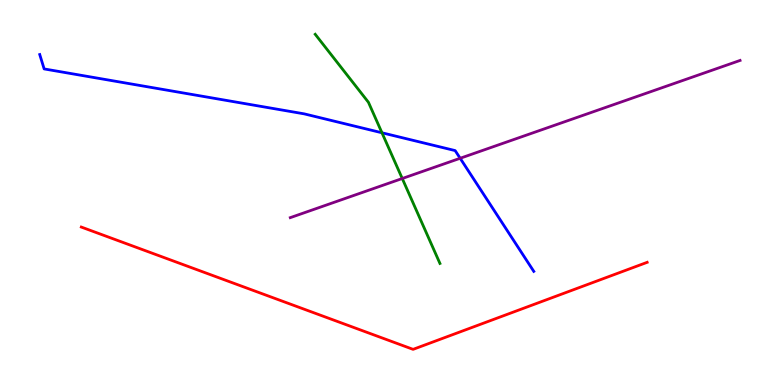[{'lines': ['blue', 'red'], 'intersections': []}, {'lines': ['green', 'red'], 'intersections': []}, {'lines': ['purple', 'red'], 'intersections': []}, {'lines': ['blue', 'green'], 'intersections': [{'x': 4.93, 'y': 6.55}]}, {'lines': ['blue', 'purple'], 'intersections': [{'x': 5.94, 'y': 5.89}]}, {'lines': ['green', 'purple'], 'intersections': [{'x': 5.19, 'y': 5.36}]}]